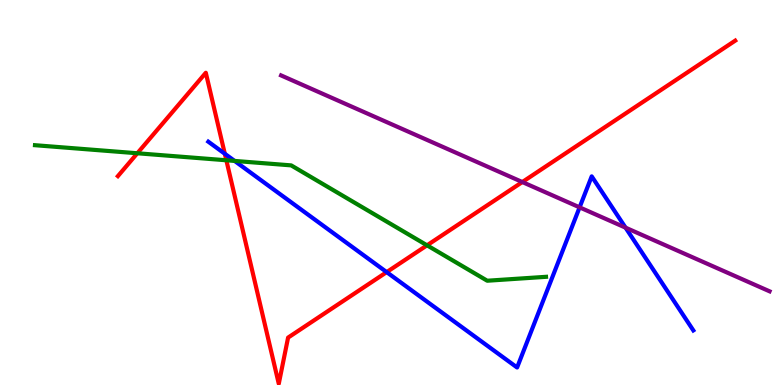[{'lines': ['blue', 'red'], 'intersections': [{'x': 2.9, 'y': 6.01}, {'x': 4.99, 'y': 2.93}]}, {'lines': ['green', 'red'], 'intersections': [{'x': 1.77, 'y': 6.02}, {'x': 2.92, 'y': 5.84}, {'x': 5.51, 'y': 3.63}]}, {'lines': ['purple', 'red'], 'intersections': [{'x': 6.74, 'y': 5.27}]}, {'lines': ['blue', 'green'], 'intersections': [{'x': 3.03, 'y': 5.82}]}, {'lines': ['blue', 'purple'], 'intersections': [{'x': 7.48, 'y': 4.61}, {'x': 8.07, 'y': 4.09}]}, {'lines': ['green', 'purple'], 'intersections': []}]